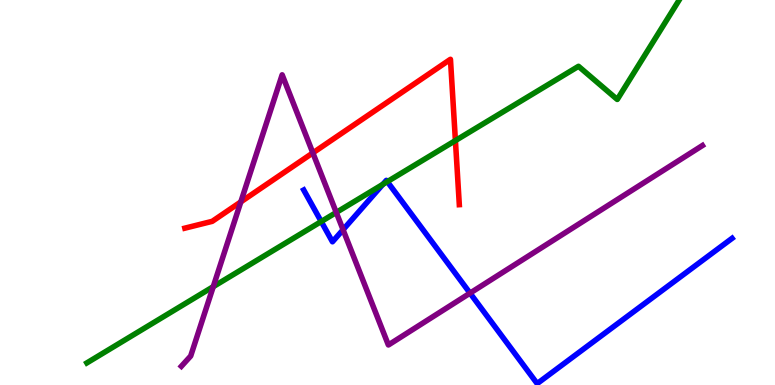[{'lines': ['blue', 'red'], 'intersections': []}, {'lines': ['green', 'red'], 'intersections': [{'x': 5.88, 'y': 6.35}]}, {'lines': ['purple', 'red'], 'intersections': [{'x': 3.11, 'y': 4.76}, {'x': 4.04, 'y': 6.03}]}, {'lines': ['blue', 'green'], 'intersections': [{'x': 4.14, 'y': 4.25}, {'x': 4.94, 'y': 5.21}, {'x': 5.0, 'y': 5.28}]}, {'lines': ['blue', 'purple'], 'intersections': [{'x': 4.43, 'y': 4.03}, {'x': 6.06, 'y': 2.39}]}, {'lines': ['green', 'purple'], 'intersections': [{'x': 2.75, 'y': 2.55}, {'x': 4.34, 'y': 4.48}]}]